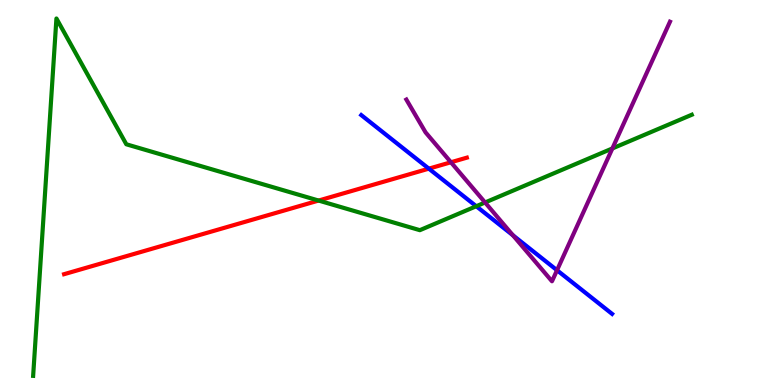[{'lines': ['blue', 'red'], 'intersections': [{'x': 5.53, 'y': 5.62}]}, {'lines': ['green', 'red'], 'intersections': [{'x': 4.11, 'y': 4.79}]}, {'lines': ['purple', 'red'], 'intersections': [{'x': 5.82, 'y': 5.79}]}, {'lines': ['blue', 'green'], 'intersections': [{'x': 6.15, 'y': 4.64}]}, {'lines': ['blue', 'purple'], 'intersections': [{'x': 6.62, 'y': 3.89}, {'x': 7.19, 'y': 2.98}]}, {'lines': ['green', 'purple'], 'intersections': [{'x': 6.26, 'y': 4.74}, {'x': 7.9, 'y': 6.14}]}]